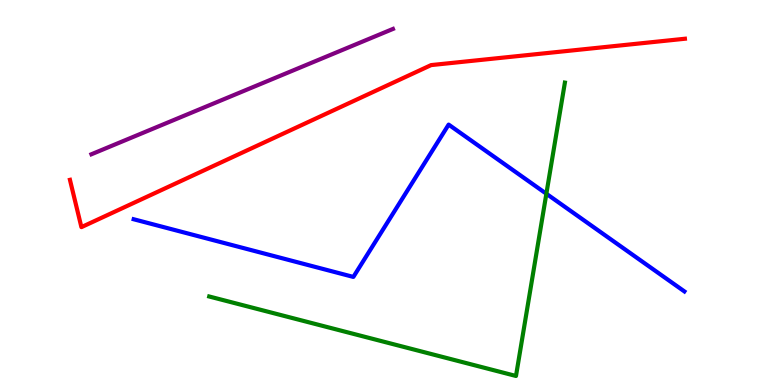[{'lines': ['blue', 'red'], 'intersections': []}, {'lines': ['green', 'red'], 'intersections': []}, {'lines': ['purple', 'red'], 'intersections': []}, {'lines': ['blue', 'green'], 'intersections': [{'x': 7.05, 'y': 4.97}]}, {'lines': ['blue', 'purple'], 'intersections': []}, {'lines': ['green', 'purple'], 'intersections': []}]